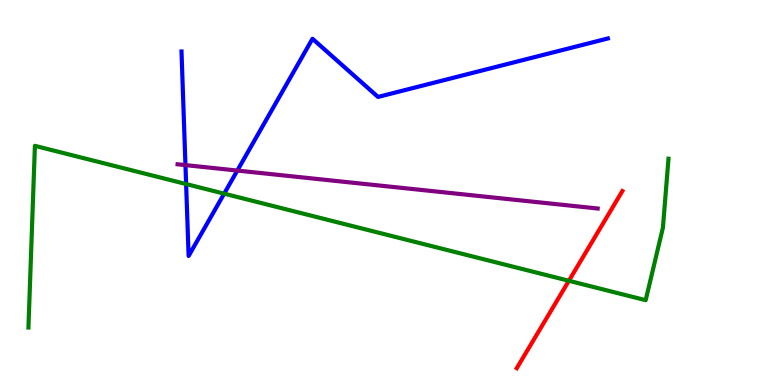[{'lines': ['blue', 'red'], 'intersections': []}, {'lines': ['green', 'red'], 'intersections': [{'x': 7.34, 'y': 2.71}]}, {'lines': ['purple', 'red'], 'intersections': []}, {'lines': ['blue', 'green'], 'intersections': [{'x': 2.4, 'y': 5.22}, {'x': 2.89, 'y': 4.97}]}, {'lines': ['blue', 'purple'], 'intersections': [{'x': 2.39, 'y': 5.71}, {'x': 3.06, 'y': 5.57}]}, {'lines': ['green', 'purple'], 'intersections': []}]